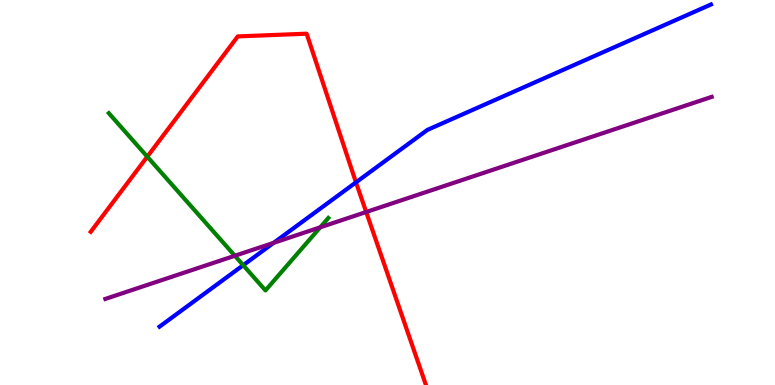[{'lines': ['blue', 'red'], 'intersections': [{'x': 4.59, 'y': 5.26}]}, {'lines': ['green', 'red'], 'intersections': [{'x': 1.9, 'y': 5.93}]}, {'lines': ['purple', 'red'], 'intersections': [{'x': 4.73, 'y': 4.49}]}, {'lines': ['blue', 'green'], 'intersections': [{'x': 3.14, 'y': 3.11}]}, {'lines': ['blue', 'purple'], 'intersections': [{'x': 3.53, 'y': 3.69}]}, {'lines': ['green', 'purple'], 'intersections': [{'x': 3.03, 'y': 3.36}, {'x': 4.13, 'y': 4.1}]}]